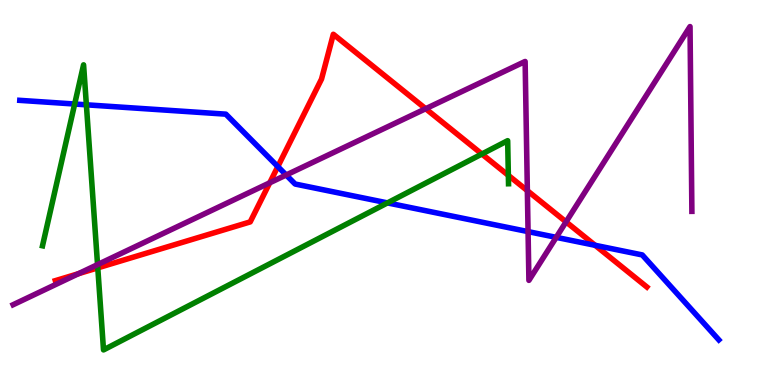[{'lines': ['blue', 'red'], 'intersections': [{'x': 3.58, 'y': 5.67}, {'x': 7.68, 'y': 3.63}]}, {'lines': ['green', 'red'], 'intersections': [{'x': 1.26, 'y': 3.04}, {'x': 6.22, 'y': 6.0}, {'x': 6.56, 'y': 5.45}]}, {'lines': ['purple', 'red'], 'intersections': [{'x': 1.01, 'y': 2.89}, {'x': 3.48, 'y': 5.25}, {'x': 5.49, 'y': 7.18}, {'x': 6.8, 'y': 5.05}, {'x': 7.3, 'y': 4.24}]}, {'lines': ['blue', 'green'], 'intersections': [{'x': 0.964, 'y': 7.3}, {'x': 1.11, 'y': 7.28}, {'x': 5.0, 'y': 4.73}]}, {'lines': ['blue', 'purple'], 'intersections': [{'x': 3.69, 'y': 5.45}, {'x': 6.81, 'y': 3.98}, {'x': 7.18, 'y': 3.83}]}, {'lines': ['green', 'purple'], 'intersections': [{'x': 1.26, 'y': 3.13}]}]